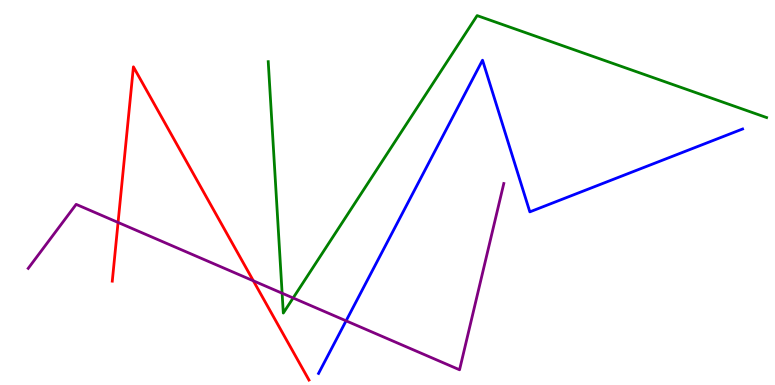[{'lines': ['blue', 'red'], 'intersections': []}, {'lines': ['green', 'red'], 'intersections': []}, {'lines': ['purple', 'red'], 'intersections': [{'x': 1.52, 'y': 4.22}, {'x': 3.27, 'y': 2.71}]}, {'lines': ['blue', 'green'], 'intersections': []}, {'lines': ['blue', 'purple'], 'intersections': [{'x': 4.47, 'y': 1.67}]}, {'lines': ['green', 'purple'], 'intersections': [{'x': 3.64, 'y': 2.38}, {'x': 3.78, 'y': 2.26}]}]